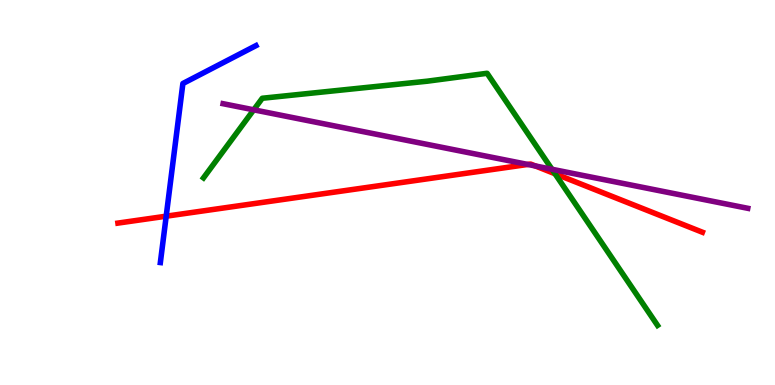[{'lines': ['blue', 'red'], 'intersections': [{'x': 2.14, 'y': 4.38}]}, {'lines': ['green', 'red'], 'intersections': [{'x': 7.16, 'y': 5.49}]}, {'lines': ['purple', 'red'], 'intersections': [{'x': 6.81, 'y': 5.73}, {'x': 6.91, 'y': 5.69}]}, {'lines': ['blue', 'green'], 'intersections': []}, {'lines': ['blue', 'purple'], 'intersections': []}, {'lines': ['green', 'purple'], 'intersections': [{'x': 3.27, 'y': 7.15}, {'x': 7.12, 'y': 5.6}]}]